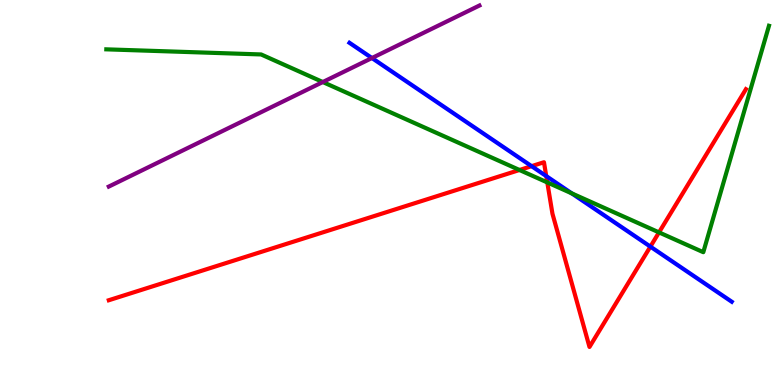[{'lines': ['blue', 'red'], 'intersections': [{'x': 6.86, 'y': 5.68}, {'x': 7.05, 'y': 5.43}, {'x': 8.39, 'y': 3.59}]}, {'lines': ['green', 'red'], 'intersections': [{'x': 6.7, 'y': 5.58}, {'x': 7.06, 'y': 5.26}, {'x': 8.5, 'y': 3.96}]}, {'lines': ['purple', 'red'], 'intersections': []}, {'lines': ['blue', 'green'], 'intersections': [{'x': 7.38, 'y': 4.98}]}, {'lines': ['blue', 'purple'], 'intersections': [{'x': 4.8, 'y': 8.49}]}, {'lines': ['green', 'purple'], 'intersections': [{'x': 4.17, 'y': 7.87}]}]